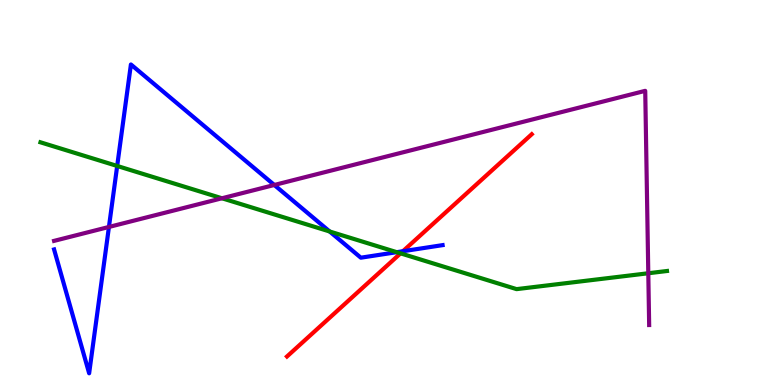[{'lines': ['blue', 'red'], 'intersections': [{'x': 5.2, 'y': 3.47}]}, {'lines': ['green', 'red'], 'intersections': [{'x': 5.17, 'y': 3.42}]}, {'lines': ['purple', 'red'], 'intersections': []}, {'lines': ['blue', 'green'], 'intersections': [{'x': 1.51, 'y': 5.69}, {'x': 4.25, 'y': 3.99}, {'x': 5.12, 'y': 3.45}]}, {'lines': ['blue', 'purple'], 'intersections': [{'x': 1.41, 'y': 4.11}, {'x': 3.54, 'y': 5.2}]}, {'lines': ['green', 'purple'], 'intersections': [{'x': 2.86, 'y': 4.85}, {'x': 8.37, 'y': 2.9}]}]